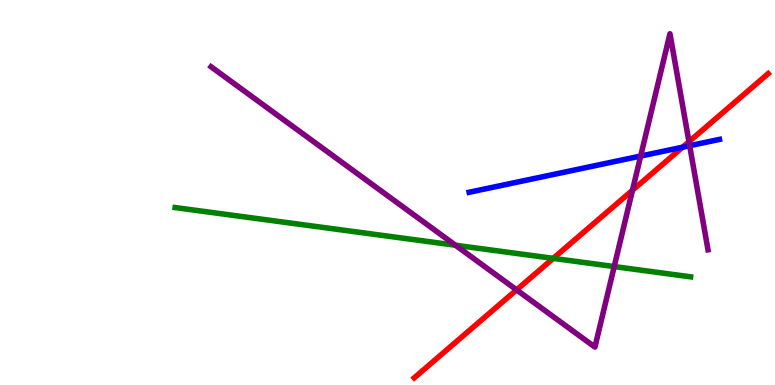[{'lines': ['blue', 'red'], 'intersections': [{'x': 8.81, 'y': 6.18}]}, {'lines': ['green', 'red'], 'intersections': [{'x': 7.14, 'y': 3.29}]}, {'lines': ['purple', 'red'], 'intersections': [{'x': 6.67, 'y': 2.47}, {'x': 8.16, 'y': 5.06}, {'x': 8.89, 'y': 6.32}]}, {'lines': ['blue', 'green'], 'intersections': []}, {'lines': ['blue', 'purple'], 'intersections': [{'x': 8.27, 'y': 5.95}, {'x': 8.9, 'y': 6.22}]}, {'lines': ['green', 'purple'], 'intersections': [{'x': 5.88, 'y': 3.63}, {'x': 7.93, 'y': 3.08}]}]